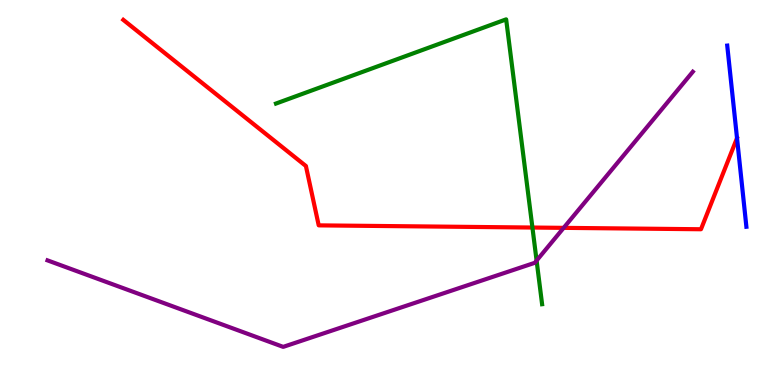[{'lines': ['blue', 'red'], 'intersections': []}, {'lines': ['green', 'red'], 'intersections': [{'x': 6.87, 'y': 4.09}]}, {'lines': ['purple', 'red'], 'intersections': [{'x': 7.27, 'y': 4.08}]}, {'lines': ['blue', 'green'], 'intersections': []}, {'lines': ['blue', 'purple'], 'intersections': []}, {'lines': ['green', 'purple'], 'intersections': [{'x': 6.92, 'y': 3.23}]}]